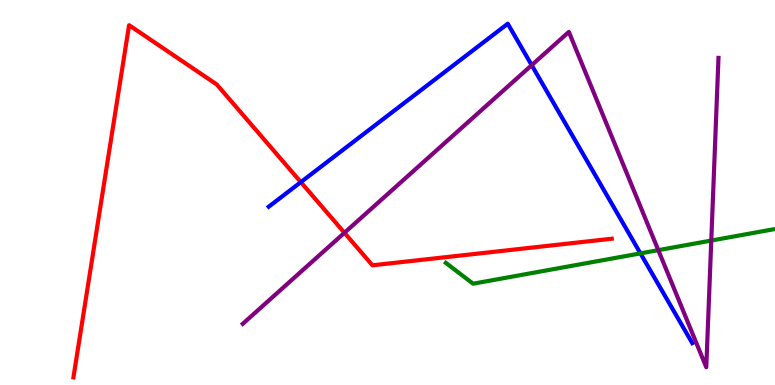[{'lines': ['blue', 'red'], 'intersections': [{'x': 3.88, 'y': 5.27}]}, {'lines': ['green', 'red'], 'intersections': []}, {'lines': ['purple', 'red'], 'intersections': [{'x': 4.44, 'y': 3.95}]}, {'lines': ['blue', 'green'], 'intersections': [{'x': 8.26, 'y': 3.42}]}, {'lines': ['blue', 'purple'], 'intersections': [{'x': 6.86, 'y': 8.31}]}, {'lines': ['green', 'purple'], 'intersections': [{'x': 8.49, 'y': 3.5}, {'x': 9.18, 'y': 3.75}]}]